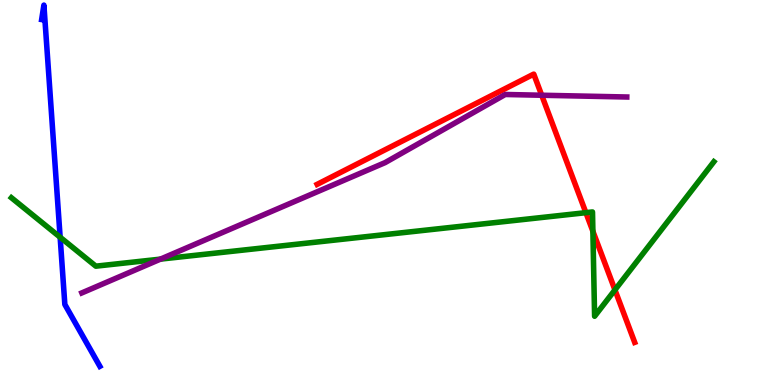[{'lines': ['blue', 'red'], 'intersections': []}, {'lines': ['green', 'red'], 'intersections': [{'x': 7.56, 'y': 4.48}, {'x': 7.65, 'y': 3.99}, {'x': 7.93, 'y': 2.47}]}, {'lines': ['purple', 'red'], 'intersections': [{'x': 6.99, 'y': 7.53}]}, {'lines': ['blue', 'green'], 'intersections': [{'x': 0.776, 'y': 3.84}]}, {'lines': ['blue', 'purple'], 'intersections': []}, {'lines': ['green', 'purple'], 'intersections': [{'x': 2.07, 'y': 3.27}]}]